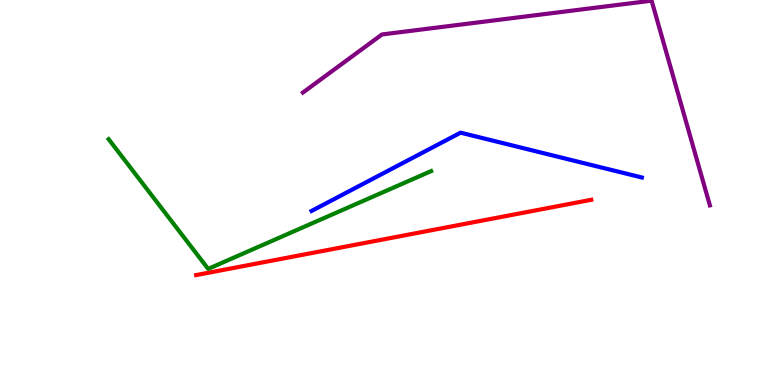[{'lines': ['blue', 'red'], 'intersections': []}, {'lines': ['green', 'red'], 'intersections': []}, {'lines': ['purple', 'red'], 'intersections': []}, {'lines': ['blue', 'green'], 'intersections': []}, {'lines': ['blue', 'purple'], 'intersections': []}, {'lines': ['green', 'purple'], 'intersections': []}]